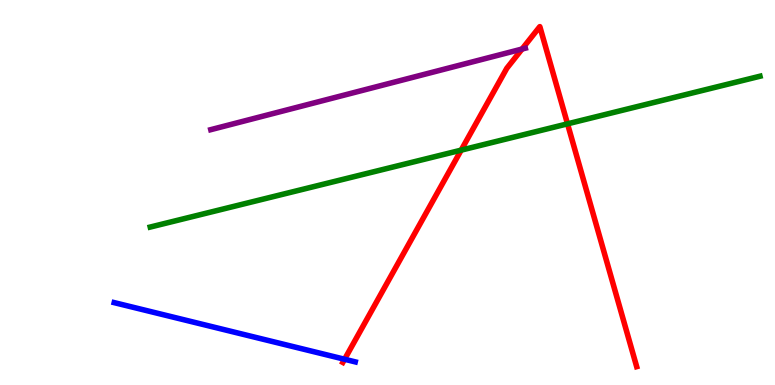[{'lines': ['blue', 'red'], 'intersections': [{'x': 4.45, 'y': 0.669}]}, {'lines': ['green', 'red'], 'intersections': [{'x': 5.95, 'y': 6.1}, {'x': 7.32, 'y': 6.78}]}, {'lines': ['purple', 'red'], 'intersections': [{'x': 6.74, 'y': 8.73}]}, {'lines': ['blue', 'green'], 'intersections': []}, {'lines': ['blue', 'purple'], 'intersections': []}, {'lines': ['green', 'purple'], 'intersections': []}]